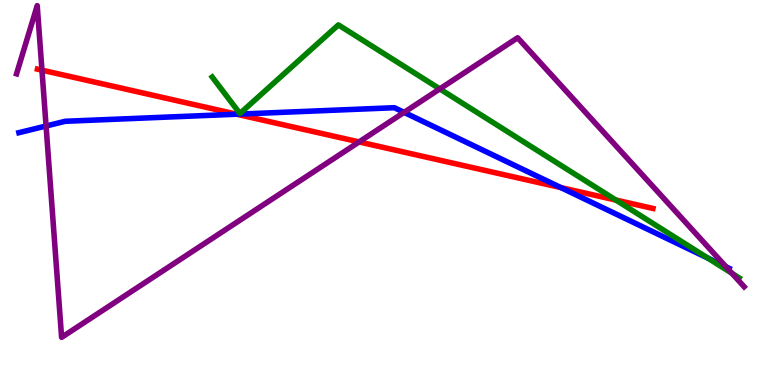[{'lines': ['blue', 'red'], 'intersections': [{'x': 3.05, 'y': 7.03}, {'x': 7.24, 'y': 5.13}]}, {'lines': ['green', 'red'], 'intersections': [{'x': 7.95, 'y': 4.8}]}, {'lines': ['purple', 'red'], 'intersections': [{'x': 0.541, 'y': 8.18}, {'x': 4.63, 'y': 6.31}]}, {'lines': ['blue', 'green'], 'intersections': [{'x': 9.13, 'y': 3.3}]}, {'lines': ['blue', 'purple'], 'intersections': [{'x': 0.594, 'y': 6.73}, {'x': 5.21, 'y': 7.08}, {'x': 9.37, 'y': 3.07}]}, {'lines': ['green', 'purple'], 'intersections': [{'x': 5.67, 'y': 7.69}, {'x': 9.44, 'y': 2.9}]}]